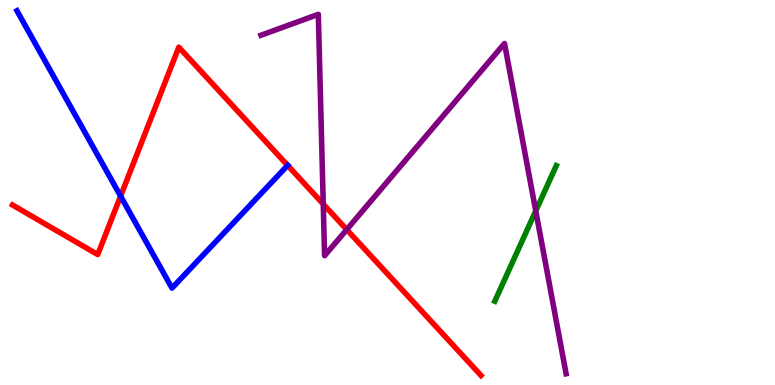[{'lines': ['blue', 'red'], 'intersections': [{'x': 1.56, 'y': 4.91}, {'x': 3.71, 'y': 5.7}]}, {'lines': ['green', 'red'], 'intersections': []}, {'lines': ['purple', 'red'], 'intersections': [{'x': 4.17, 'y': 4.7}, {'x': 4.47, 'y': 4.04}]}, {'lines': ['blue', 'green'], 'intersections': []}, {'lines': ['blue', 'purple'], 'intersections': []}, {'lines': ['green', 'purple'], 'intersections': [{'x': 6.91, 'y': 4.52}]}]